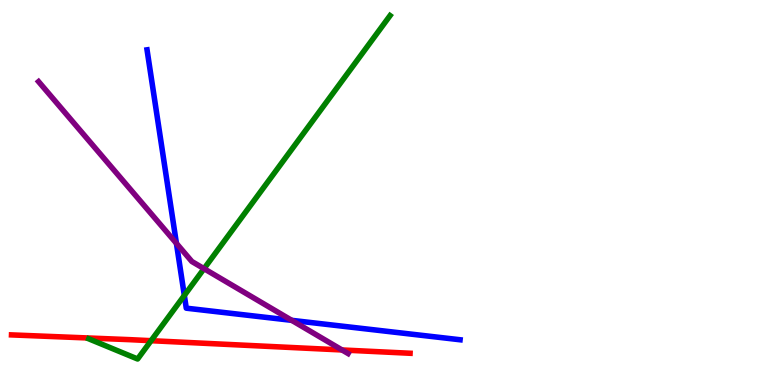[{'lines': ['blue', 'red'], 'intersections': []}, {'lines': ['green', 'red'], 'intersections': [{'x': 1.95, 'y': 1.15}]}, {'lines': ['purple', 'red'], 'intersections': [{'x': 4.41, 'y': 0.91}]}, {'lines': ['blue', 'green'], 'intersections': [{'x': 2.38, 'y': 2.33}]}, {'lines': ['blue', 'purple'], 'intersections': [{'x': 2.28, 'y': 3.68}, {'x': 3.76, 'y': 1.68}]}, {'lines': ['green', 'purple'], 'intersections': [{'x': 2.63, 'y': 3.02}]}]